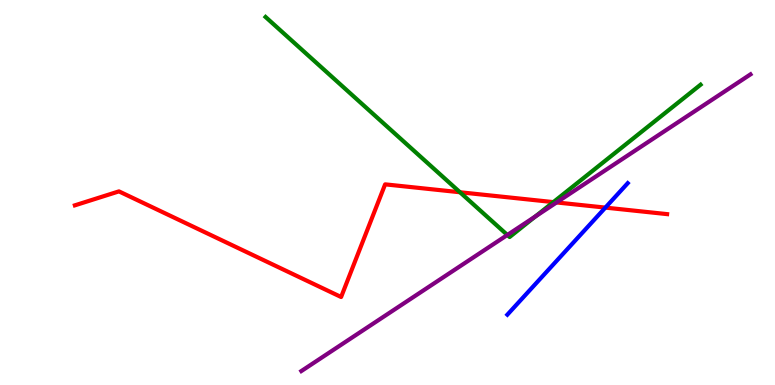[{'lines': ['blue', 'red'], 'intersections': [{'x': 7.81, 'y': 4.61}]}, {'lines': ['green', 'red'], 'intersections': [{'x': 5.94, 'y': 5.01}, {'x': 7.14, 'y': 4.75}]}, {'lines': ['purple', 'red'], 'intersections': [{'x': 7.18, 'y': 4.74}]}, {'lines': ['blue', 'green'], 'intersections': []}, {'lines': ['blue', 'purple'], 'intersections': []}, {'lines': ['green', 'purple'], 'intersections': [{'x': 6.55, 'y': 3.9}, {'x': 6.91, 'y': 4.38}]}]